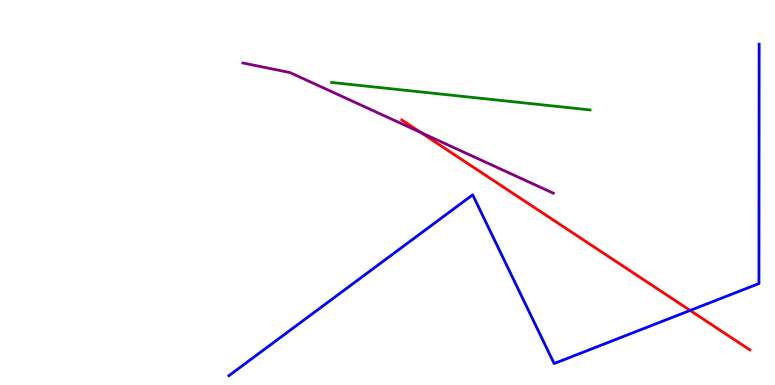[{'lines': ['blue', 'red'], 'intersections': [{'x': 8.9, 'y': 1.94}]}, {'lines': ['green', 'red'], 'intersections': []}, {'lines': ['purple', 'red'], 'intersections': [{'x': 5.43, 'y': 6.56}]}, {'lines': ['blue', 'green'], 'intersections': []}, {'lines': ['blue', 'purple'], 'intersections': []}, {'lines': ['green', 'purple'], 'intersections': []}]